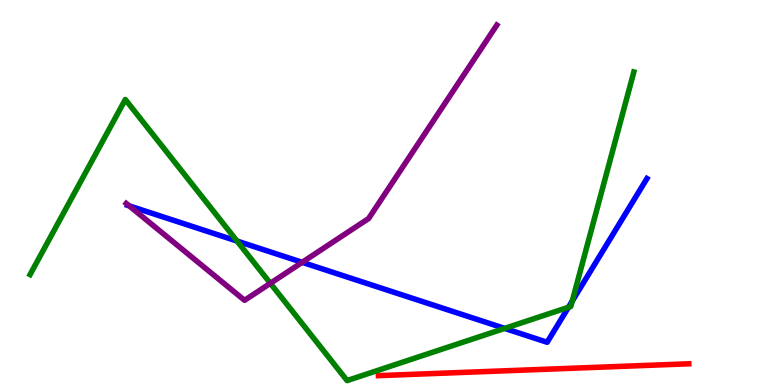[{'lines': ['blue', 'red'], 'intersections': []}, {'lines': ['green', 'red'], 'intersections': []}, {'lines': ['purple', 'red'], 'intersections': []}, {'lines': ['blue', 'green'], 'intersections': [{'x': 3.06, 'y': 3.74}, {'x': 6.51, 'y': 1.47}, {'x': 7.34, 'y': 2.02}, {'x': 7.38, 'y': 2.18}]}, {'lines': ['blue', 'purple'], 'intersections': [{'x': 1.67, 'y': 4.65}, {'x': 3.9, 'y': 3.19}]}, {'lines': ['green', 'purple'], 'intersections': [{'x': 3.49, 'y': 2.64}]}]